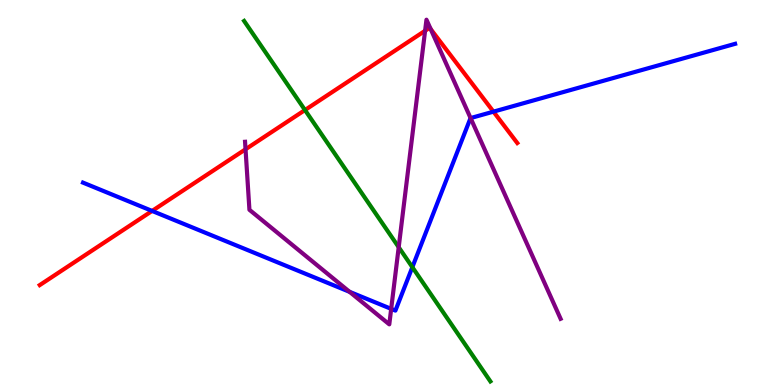[{'lines': ['blue', 'red'], 'intersections': [{'x': 1.96, 'y': 4.52}, {'x': 6.37, 'y': 7.1}]}, {'lines': ['green', 'red'], 'intersections': [{'x': 3.94, 'y': 7.14}]}, {'lines': ['purple', 'red'], 'intersections': [{'x': 3.17, 'y': 6.12}, {'x': 5.49, 'y': 9.2}, {'x': 5.56, 'y': 9.25}]}, {'lines': ['blue', 'green'], 'intersections': [{'x': 5.32, 'y': 3.06}]}, {'lines': ['blue', 'purple'], 'intersections': [{'x': 4.51, 'y': 2.42}, {'x': 5.05, 'y': 1.98}, {'x': 6.07, 'y': 6.93}]}, {'lines': ['green', 'purple'], 'intersections': [{'x': 5.14, 'y': 3.58}]}]